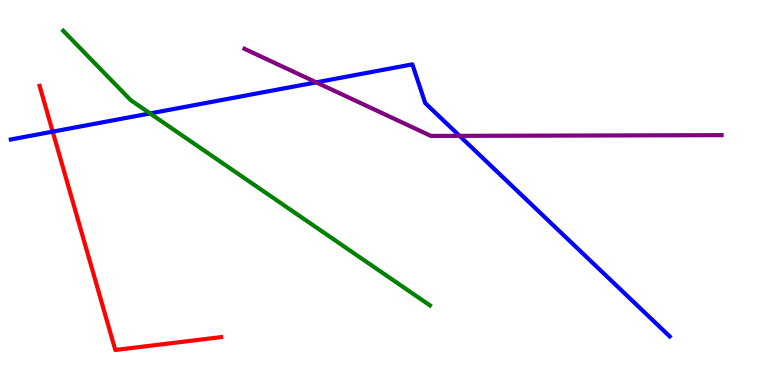[{'lines': ['blue', 'red'], 'intersections': [{'x': 0.68, 'y': 6.58}]}, {'lines': ['green', 'red'], 'intersections': []}, {'lines': ['purple', 'red'], 'intersections': []}, {'lines': ['blue', 'green'], 'intersections': [{'x': 1.94, 'y': 7.05}]}, {'lines': ['blue', 'purple'], 'intersections': [{'x': 4.08, 'y': 7.86}, {'x': 5.93, 'y': 6.47}]}, {'lines': ['green', 'purple'], 'intersections': []}]